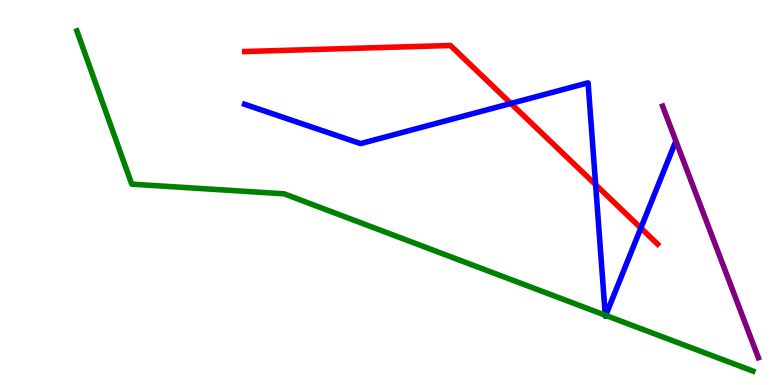[{'lines': ['blue', 'red'], 'intersections': [{'x': 6.59, 'y': 7.31}, {'x': 7.69, 'y': 5.2}, {'x': 8.27, 'y': 4.08}]}, {'lines': ['green', 'red'], 'intersections': []}, {'lines': ['purple', 'red'], 'intersections': []}, {'lines': ['blue', 'green'], 'intersections': [{'x': 7.81, 'y': 1.81}, {'x': 7.82, 'y': 1.81}]}, {'lines': ['blue', 'purple'], 'intersections': []}, {'lines': ['green', 'purple'], 'intersections': []}]